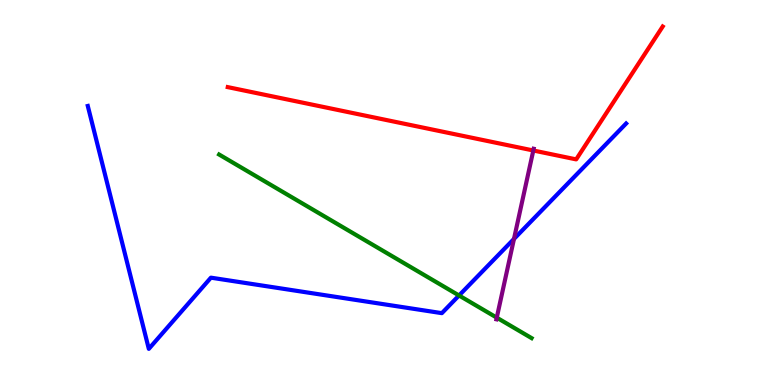[{'lines': ['blue', 'red'], 'intersections': []}, {'lines': ['green', 'red'], 'intersections': []}, {'lines': ['purple', 'red'], 'intersections': [{'x': 6.88, 'y': 6.09}]}, {'lines': ['blue', 'green'], 'intersections': [{'x': 5.92, 'y': 2.33}]}, {'lines': ['blue', 'purple'], 'intersections': [{'x': 6.63, 'y': 3.79}]}, {'lines': ['green', 'purple'], 'intersections': [{'x': 6.41, 'y': 1.75}]}]